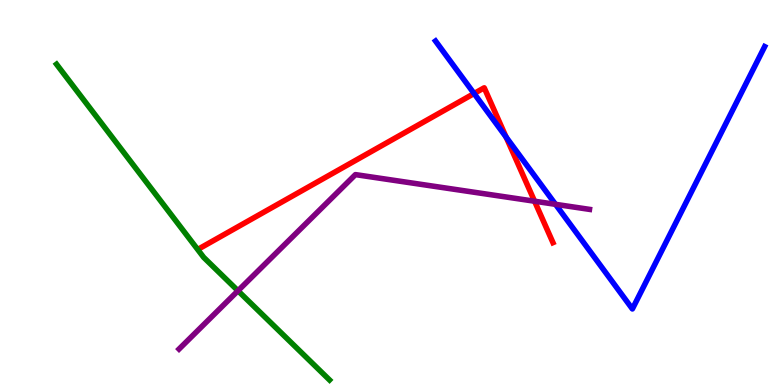[{'lines': ['blue', 'red'], 'intersections': [{'x': 6.12, 'y': 7.57}, {'x': 6.53, 'y': 6.44}]}, {'lines': ['green', 'red'], 'intersections': []}, {'lines': ['purple', 'red'], 'intersections': [{'x': 6.9, 'y': 4.77}]}, {'lines': ['blue', 'green'], 'intersections': []}, {'lines': ['blue', 'purple'], 'intersections': [{'x': 7.17, 'y': 4.69}]}, {'lines': ['green', 'purple'], 'intersections': [{'x': 3.07, 'y': 2.45}]}]